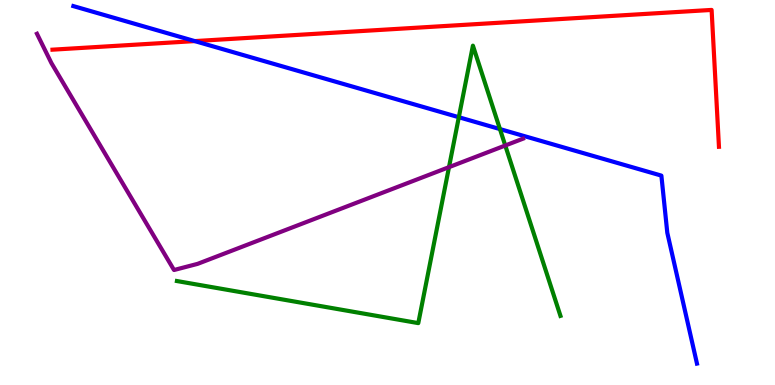[{'lines': ['blue', 'red'], 'intersections': [{'x': 2.51, 'y': 8.93}]}, {'lines': ['green', 'red'], 'intersections': []}, {'lines': ['purple', 'red'], 'intersections': []}, {'lines': ['blue', 'green'], 'intersections': [{'x': 5.92, 'y': 6.96}, {'x': 6.45, 'y': 6.65}]}, {'lines': ['blue', 'purple'], 'intersections': []}, {'lines': ['green', 'purple'], 'intersections': [{'x': 5.79, 'y': 5.66}, {'x': 6.52, 'y': 6.22}]}]